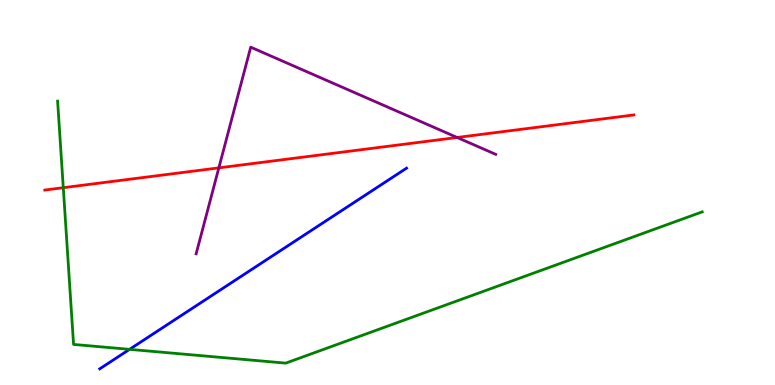[{'lines': ['blue', 'red'], 'intersections': []}, {'lines': ['green', 'red'], 'intersections': [{'x': 0.817, 'y': 5.12}]}, {'lines': ['purple', 'red'], 'intersections': [{'x': 2.82, 'y': 5.64}, {'x': 5.9, 'y': 6.43}]}, {'lines': ['blue', 'green'], 'intersections': [{'x': 1.67, 'y': 0.926}]}, {'lines': ['blue', 'purple'], 'intersections': []}, {'lines': ['green', 'purple'], 'intersections': []}]